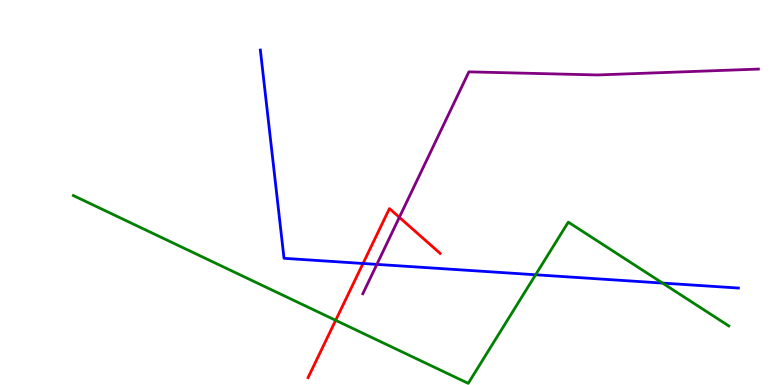[{'lines': ['blue', 'red'], 'intersections': [{'x': 4.68, 'y': 3.16}]}, {'lines': ['green', 'red'], 'intersections': [{'x': 4.33, 'y': 1.68}]}, {'lines': ['purple', 'red'], 'intersections': [{'x': 5.15, 'y': 4.35}]}, {'lines': ['blue', 'green'], 'intersections': [{'x': 6.91, 'y': 2.86}, {'x': 8.55, 'y': 2.65}]}, {'lines': ['blue', 'purple'], 'intersections': [{'x': 4.86, 'y': 3.13}]}, {'lines': ['green', 'purple'], 'intersections': []}]